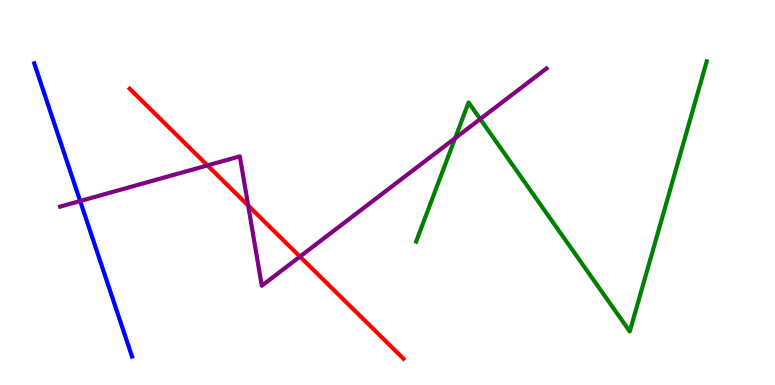[{'lines': ['blue', 'red'], 'intersections': []}, {'lines': ['green', 'red'], 'intersections': []}, {'lines': ['purple', 'red'], 'intersections': [{'x': 2.68, 'y': 5.7}, {'x': 3.2, 'y': 4.66}, {'x': 3.87, 'y': 3.34}]}, {'lines': ['blue', 'green'], 'intersections': []}, {'lines': ['blue', 'purple'], 'intersections': [{'x': 1.03, 'y': 4.78}]}, {'lines': ['green', 'purple'], 'intersections': [{'x': 5.87, 'y': 6.41}, {'x': 6.2, 'y': 6.91}]}]